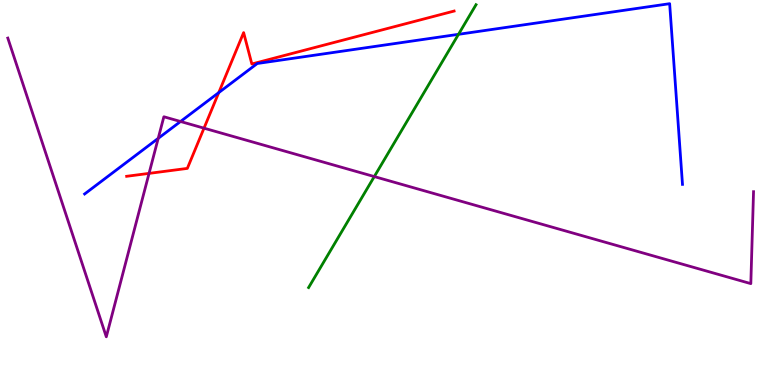[{'lines': ['blue', 'red'], 'intersections': [{'x': 2.82, 'y': 7.59}]}, {'lines': ['green', 'red'], 'intersections': []}, {'lines': ['purple', 'red'], 'intersections': [{'x': 1.92, 'y': 5.5}, {'x': 2.63, 'y': 6.67}]}, {'lines': ['blue', 'green'], 'intersections': [{'x': 5.92, 'y': 9.11}]}, {'lines': ['blue', 'purple'], 'intersections': [{'x': 2.04, 'y': 6.41}, {'x': 2.33, 'y': 6.84}]}, {'lines': ['green', 'purple'], 'intersections': [{'x': 4.83, 'y': 5.41}]}]